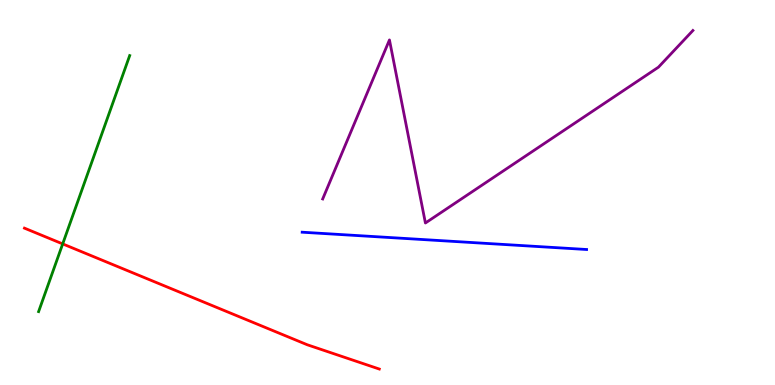[{'lines': ['blue', 'red'], 'intersections': []}, {'lines': ['green', 'red'], 'intersections': [{'x': 0.809, 'y': 3.66}]}, {'lines': ['purple', 'red'], 'intersections': []}, {'lines': ['blue', 'green'], 'intersections': []}, {'lines': ['blue', 'purple'], 'intersections': []}, {'lines': ['green', 'purple'], 'intersections': []}]